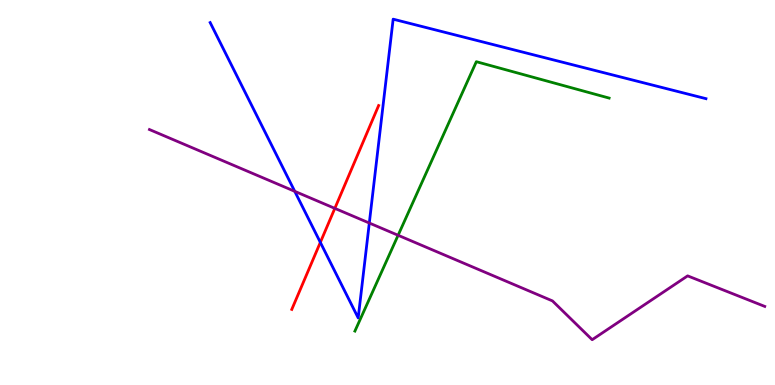[{'lines': ['blue', 'red'], 'intersections': [{'x': 4.13, 'y': 3.7}]}, {'lines': ['green', 'red'], 'intersections': []}, {'lines': ['purple', 'red'], 'intersections': [{'x': 4.32, 'y': 4.59}]}, {'lines': ['blue', 'green'], 'intersections': []}, {'lines': ['blue', 'purple'], 'intersections': [{'x': 3.8, 'y': 5.03}, {'x': 4.77, 'y': 4.21}]}, {'lines': ['green', 'purple'], 'intersections': [{'x': 5.14, 'y': 3.89}]}]